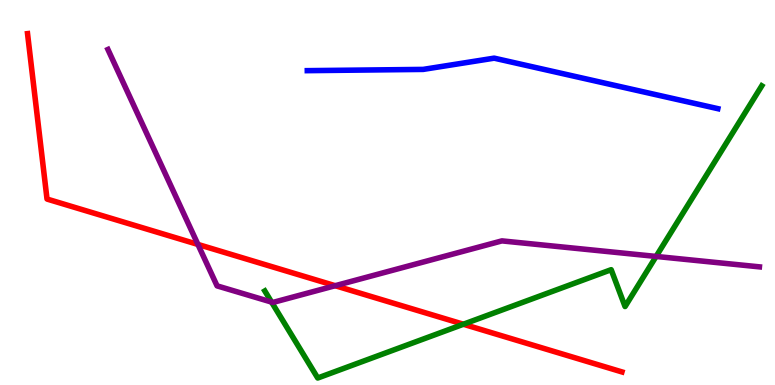[{'lines': ['blue', 'red'], 'intersections': []}, {'lines': ['green', 'red'], 'intersections': [{'x': 5.98, 'y': 1.58}]}, {'lines': ['purple', 'red'], 'intersections': [{'x': 2.55, 'y': 3.65}, {'x': 4.33, 'y': 2.58}]}, {'lines': ['blue', 'green'], 'intersections': []}, {'lines': ['blue', 'purple'], 'intersections': []}, {'lines': ['green', 'purple'], 'intersections': [{'x': 3.5, 'y': 2.15}, {'x': 8.47, 'y': 3.34}]}]